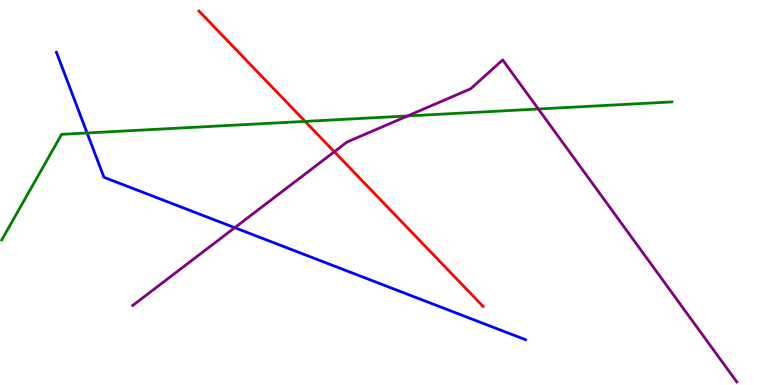[{'lines': ['blue', 'red'], 'intersections': []}, {'lines': ['green', 'red'], 'intersections': [{'x': 3.94, 'y': 6.85}]}, {'lines': ['purple', 'red'], 'intersections': [{'x': 4.31, 'y': 6.06}]}, {'lines': ['blue', 'green'], 'intersections': [{'x': 1.12, 'y': 6.55}]}, {'lines': ['blue', 'purple'], 'intersections': [{'x': 3.03, 'y': 4.09}]}, {'lines': ['green', 'purple'], 'intersections': [{'x': 5.26, 'y': 6.99}, {'x': 6.95, 'y': 7.17}]}]